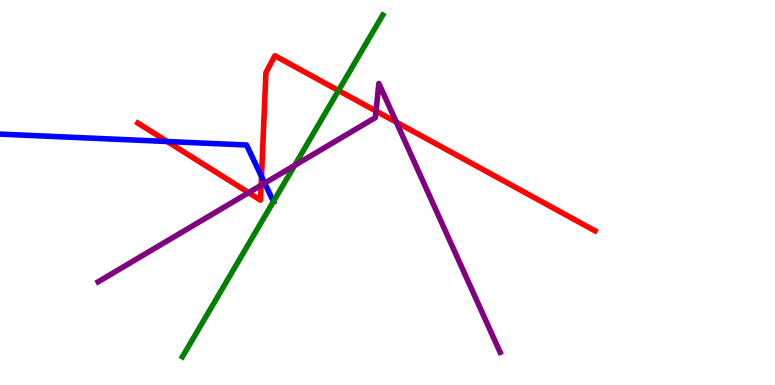[{'lines': ['blue', 'red'], 'intersections': [{'x': 2.16, 'y': 6.32}, {'x': 3.37, 'y': 5.42}]}, {'lines': ['green', 'red'], 'intersections': [{'x': 4.37, 'y': 7.65}]}, {'lines': ['purple', 'red'], 'intersections': [{'x': 3.21, 'y': 5.0}, {'x': 3.37, 'y': 5.19}, {'x': 4.85, 'y': 7.11}, {'x': 5.11, 'y': 6.83}]}, {'lines': ['blue', 'green'], 'intersections': [{'x': 3.53, 'y': 4.77}]}, {'lines': ['blue', 'purple'], 'intersections': [{'x': 3.42, 'y': 5.24}]}, {'lines': ['green', 'purple'], 'intersections': [{'x': 3.8, 'y': 5.7}]}]